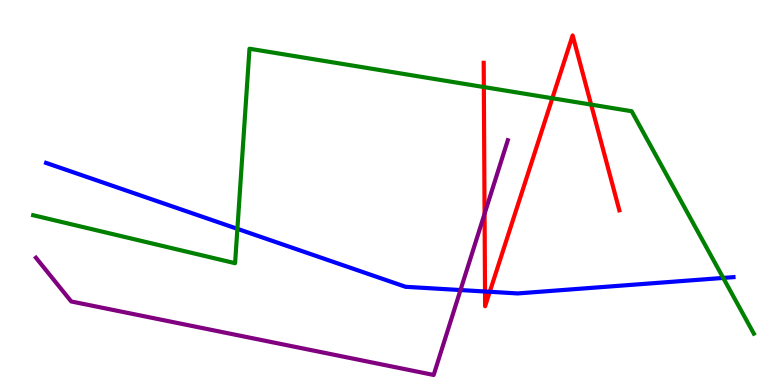[{'lines': ['blue', 'red'], 'intersections': [{'x': 6.26, 'y': 2.43}, {'x': 6.32, 'y': 2.42}]}, {'lines': ['green', 'red'], 'intersections': [{'x': 6.24, 'y': 7.74}, {'x': 7.13, 'y': 7.45}, {'x': 7.63, 'y': 7.28}]}, {'lines': ['purple', 'red'], 'intersections': [{'x': 6.25, 'y': 4.45}]}, {'lines': ['blue', 'green'], 'intersections': [{'x': 3.06, 'y': 4.06}, {'x': 9.33, 'y': 2.78}]}, {'lines': ['blue', 'purple'], 'intersections': [{'x': 5.94, 'y': 2.47}]}, {'lines': ['green', 'purple'], 'intersections': []}]